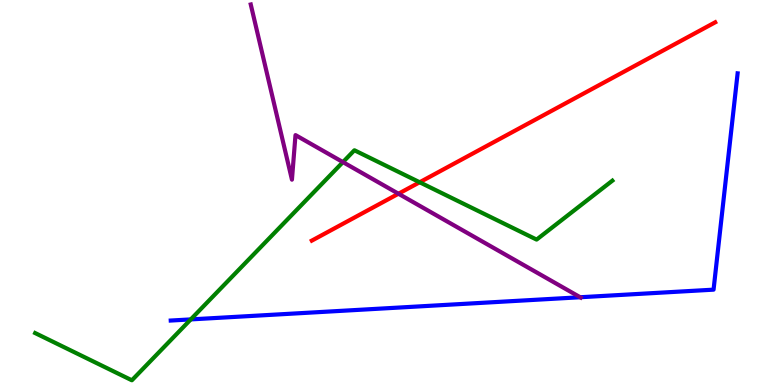[{'lines': ['blue', 'red'], 'intersections': []}, {'lines': ['green', 'red'], 'intersections': [{'x': 5.42, 'y': 5.27}]}, {'lines': ['purple', 'red'], 'intersections': [{'x': 5.14, 'y': 4.97}]}, {'lines': ['blue', 'green'], 'intersections': [{'x': 2.46, 'y': 1.7}]}, {'lines': ['blue', 'purple'], 'intersections': [{'x': 7.49, 'y': 2.28}]}, {'lines': ['green', 'purple'], 'intersections': [{'x': 4.43, 'y': 5.79}]}]